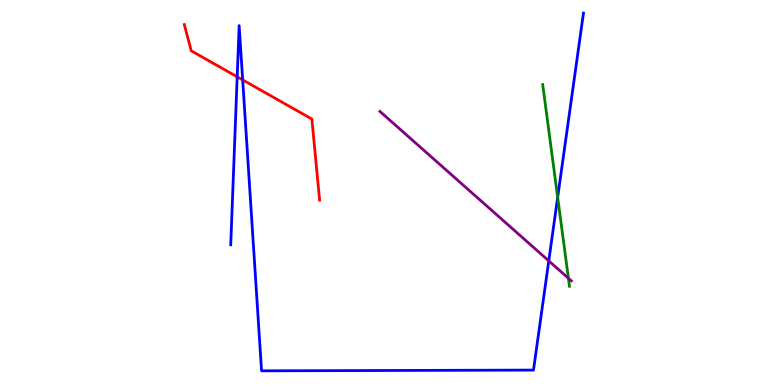[{'lines': ['blue', 'red'], 'intersections': [{'x': 3.06, 'y': 8.0}, {'x': 3.13, 'y': 7.92}]}, {'lines': ['green', 'red'], 'intersections': []}, {'lines': ['purple', 'red'], 'intersections': []}, {'lines': ['blue', 'green'], 'intersections': [{'x': 7.2, 'y': 4.87}]}, {'lines': ['blue', 'purple'], 'intersections': [{'x': 7.08, 'y': 3.22}]}, {'lines': ['green', 'purple'], 'intersections': [{'x': 7.33, 'y': 2.77}]}]